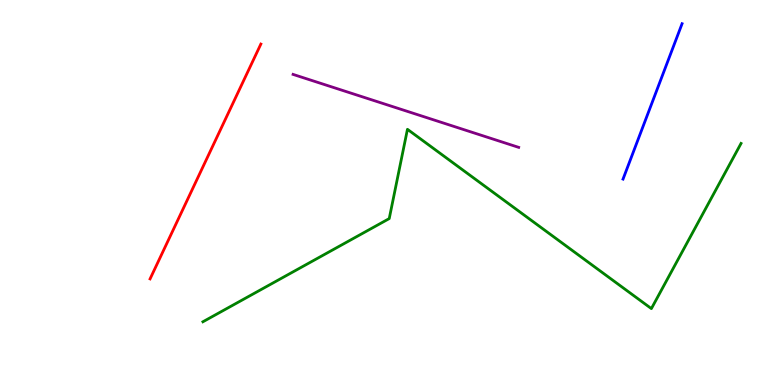[{'lines': ['blue', 'red'], 'intersections': []}, {'lines': ['green', 'red'], 'intersections': []}, {'lines': ['purple', 'red'], 'intersections': []}, {'lines': ['blue', 'green'], 'intersections': []}, {'lines': ['blue', 'purple'], 'intersections': []}, {'lines': ['green', 'purple'], 'intersections': []}]